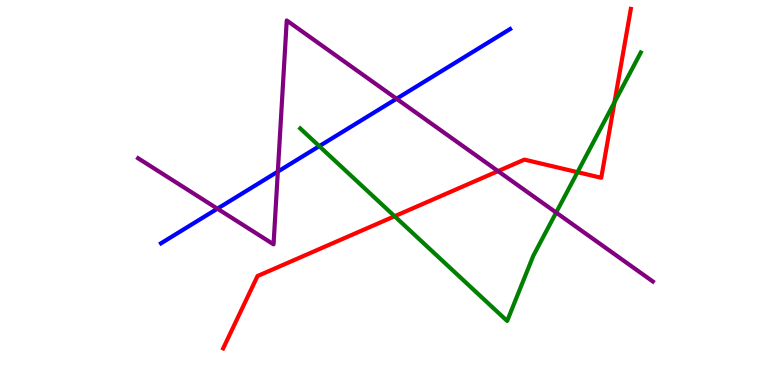[{'lines': ['blue', 'red'], 'intersections': []}, {'lines': ['green', 'red'], 'intersections': [{'x': 5.09, 'y': 4.38}, {'x': 7.45, 'y': 5.53}, {'x': 7.93, 'y': 7.34}]}, {'lines': ['purple', 'red'], 'intersections': [{'x': 6.43, 'y': 5.56}]}, {'lines': ['blue', 'green'], 'intersections': [{'x': 4.12, 'y': 6.2}]}, {'lines': ['blue', 'purple'], 'intersections': [{'x': 2.81, 'y': 4.58}, {'x': 3.58, 'y': 5.54}, {'x': 5.12, 'y': 7.44}]}, {'lines': ['green', 'purple'], 'intersections': [{'x': 7.18, 'y': 4.48}]}]